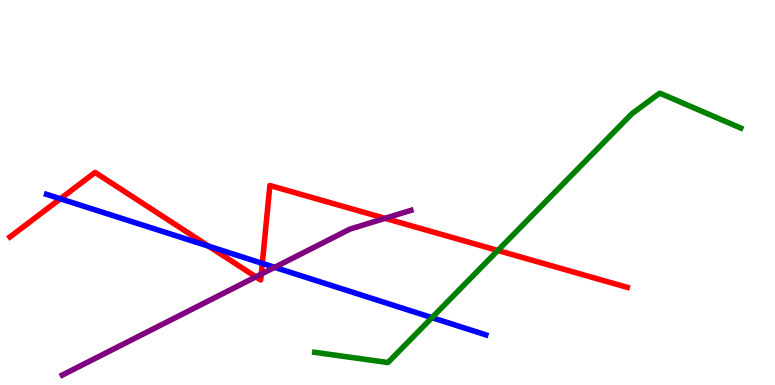[{'lines': ['blue', 'red'], 'intersections': [{'x': 0.779, 'y': 4.84}, {'x': 2.69, 'y': 3.6}, {'x': 3.38, 'y': 3.16}]}, {'lines': ['green', 'red'], 'intersections': [{'x': 6.42, 'y': 3.49}]}, {'lines': ['purple', 'red'], 'intersections': [{'x': 3.3, 'y': 2.81}, {'x': 3.37, 'y': 2.88}, {'x': 4.97, 'y': 4.33}]}, {'lines': ['blue', 'green'], 'intersections': [{'x': 5.57, 'y': 1.75}]}, {'lines': ['blue', 'purple'], 'intersections': [{'x': 3.54, 'y': 3.06}]}, {'lines': ['green', 'purple'], 'intersections': []}]